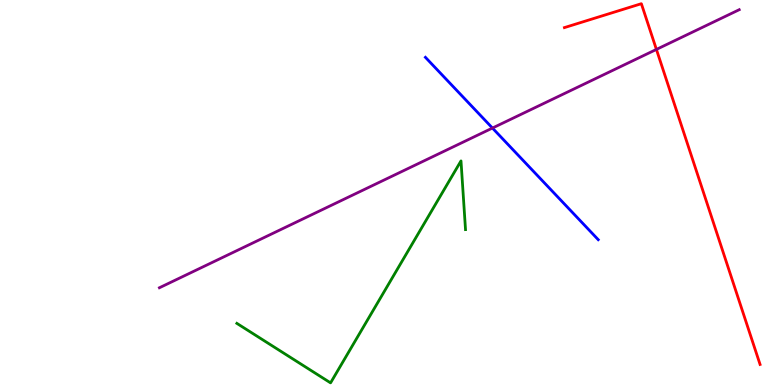[{'lines': ['blue', 'red'], 'intersections': []}, {'lines': ['green', 'red'], 'intersections': []}, {'lines': ['purple', 'red'], 'intersections': [{'x': 8.47, 'y': 8.72}]}, {'lines': ['blue', 'green'], 'intersections': []}, {'lines': ['blue', 'purple'], 'intersections': [{'x': 6.35, 'y': 6.67}]}, {'lines': ['green', 'purple'], 'intersections': []}]